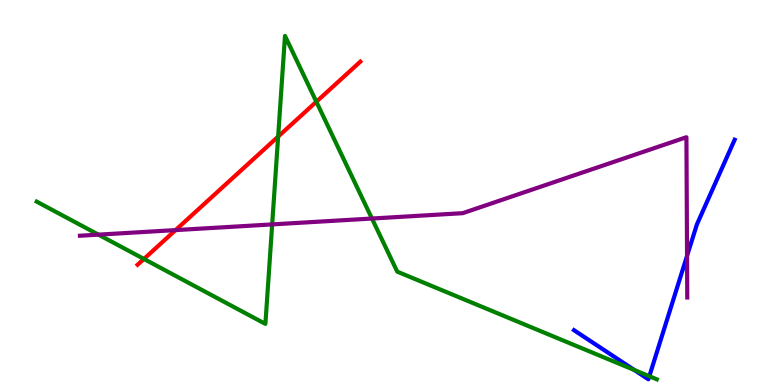[{'lines': ['blue', 'red'], 'intersections': []}, {'lines': ['green', 'red'], 'intersections': [{'x': 1.86, 'y': 3.27}, {'x': 3.59, 'y': 6.45}, {'x': 4.08, 'y': 7.36}]}, {'lines': ['purple', 'red'], 'intersections': [{'x': 2.27, 'y': 4.02}]}, {'lines': ['blue', 'green'], 'intersections': [{'x': 8.18, 'y': 0.389}, {'x': 8.38, 'y': 0.228}]}, {'lines': ['blue', 'purple'], 'intersections': [{'x': 8.87, 'y': 3.35}]}, {'lines': ['green', 'purple'], 'intersections': [{'x': 1.27, 'y': 3.91}, {'x': 3.51, 'y': 4.17}, {'x': 4.8, 'y': 4.32}]}]